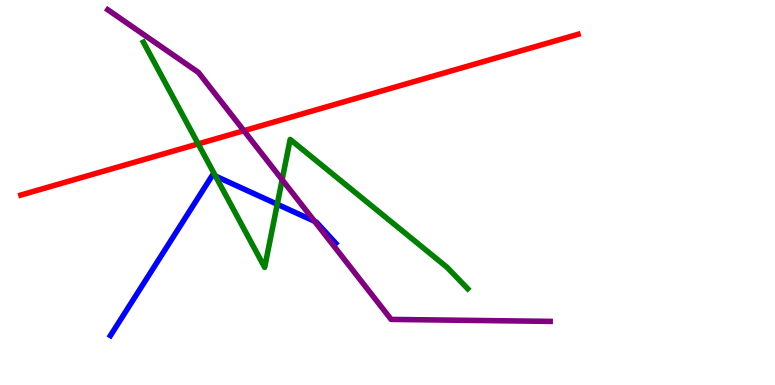[{'lines': ['blue', 'red'], 'intersections': []}, {'lines': ['green', 'red'], 'intersections': [{'x': 2.56, 'y': 6.26}]}, {'lines': ['purple', 'red'], 'intersections': [{'x': 3.15, 'y': 6.6}]}, {'lines': ['blue', 'green'], 'intersections': [{'x': 2.78, 'y': 5.43}, {'x': 3.58, 'y': 4.69}]}, {'lines': ['blue', 'purple'], 'intersections': [{'x': 4.06, 'y': 4.25}]}, {'lines': ['green', 'purple'], 'intersections': [{'x': 3.64, 'y': 5.33}]}]